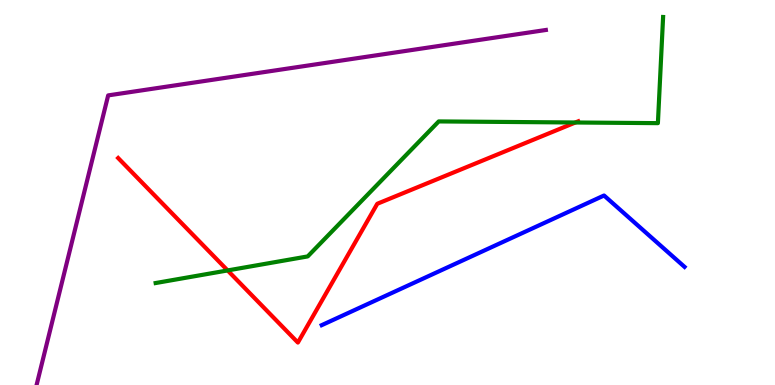[{'lines': ['blue', 'red'], 'intersections': []}, {'lines': ['green', 'red'], 'intersections': [{'x': 2.94, 'y': 2.98}, {'x': 7.42, 'y': 6.82}]}, {'lines': ['purple', 'red'], 'intersections': []}, {'lines': ['blue', 'green'], 'intersections': []}, {'lines': ['blue', 'purple'], 'intersections': []}, {'lines': ['green', 'purple'], 'intersections': []}]